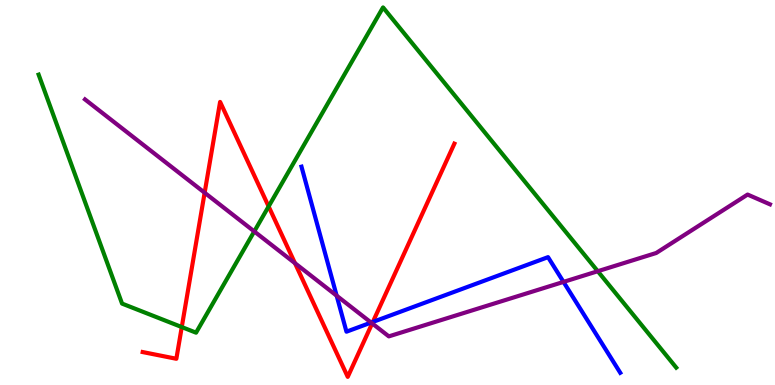[{'lines': ['blue', 'red'], 'intersections': [{'x': 4.81, 'y': 1.64}]}, {'lines': ['green', 'red'], 'intersections': [{'x': 2.35, 'y': 1.5}, {'x': 3.47, 'y': 4.64}]}, {'lines': ['purple', 'red'], 'intersections': [{'x': 2.64, 'y': 4.99}, {'x': 3.81, 'y': 3.16}, {'x': 4.8, 'y': 1.6}]}, {'lines': ['blue', 'green'], 'intersections': []}, {'lines': ['blue', 'purple'], 'intersections': [{'x': 4.34, 'y': 2.32}, {'x': 4.79, 'y': 1.62}, {'x': 7.27, 'y': 2.68}]}, {'lines': ['green', 'purple'], 'intersections': [{'x': 3.28, 'y': 3.99}, {'x': 7.71, 'y': 2.96}]}]